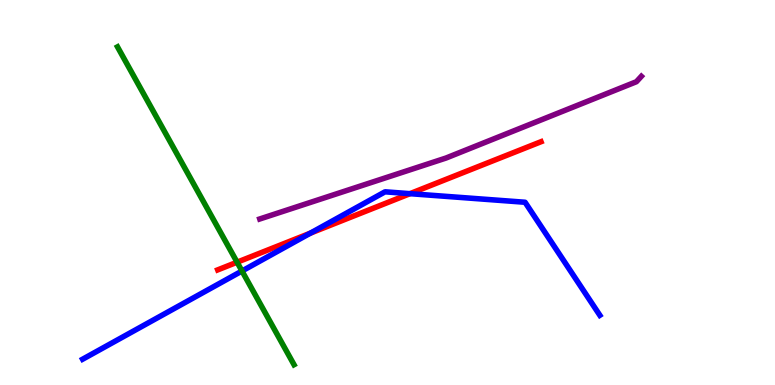[{'lines': ['blue', 'red'], 'intersections': [{'x': 4.0, 'y': 3.94}, {'x': 5.29, 'y': 4.97}]}, {'lines': ['green', 'red'], 'intersections': [{'x': 3.06, 'y': 3.19}]}, {'lines': ['purple', 'red'], 'intersections': []}, {'lines': ['blue', 'green'], 'intersections': [{'x': 3.12, 'y': 2.96}]}, {'lines': ['blue', 'purple'], 'intersections': []}, {'lines': ['green', 'purple'], 'intersections': []}]